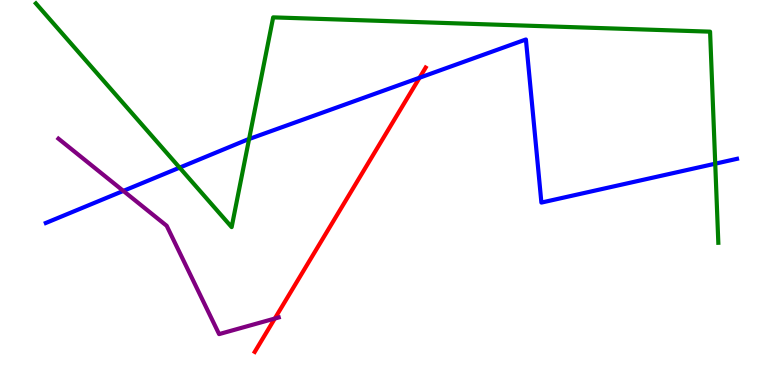[{'lines': ['blue', 'red'], 'intersections': [{'x': 5.41, 'y': 7.98}]}, {'lines': ['green', 'red'], 'intersections': []}, {'lines': ['purple', 'red'], 'intersections': [{'x': 3.55, 'y': 1.73}]}, {'lines': ['blue', 'green'], 'intersections': [{'x': 2.32, 'y': 5.65}, {'x': 3.21, 'y': 6.39}, {'x': 9.23, 'y': 5.75}]}, {'lines': ['blue', 'purple'], 'intersections': [{'x': 1.59, 'y': 5.04}]}, {'lines': ['green', 'purple'], 'intersections': []}]